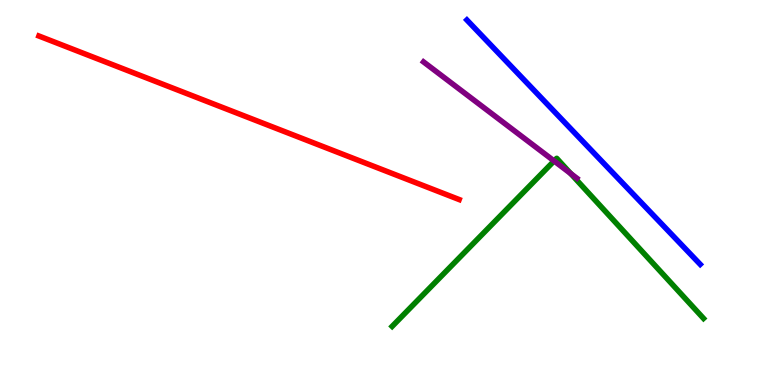[{'lines': ['blue', 'red'], 'intersections': []}, {'lines': ['green', 'red'], 'intersections': []}, {'lines': ['purple', 'red'], 'intersections': []}, {'lines': ['blue', 'green'], 'intersections': []}, {'lines': ['blue', 'purple'], 'intersections': []}, {'lines': ['green', 'purple'], 'intersections': [{'x': 7.15, 'y': 5.82}, {'x': 7.36, 'y': 5.49}]}]